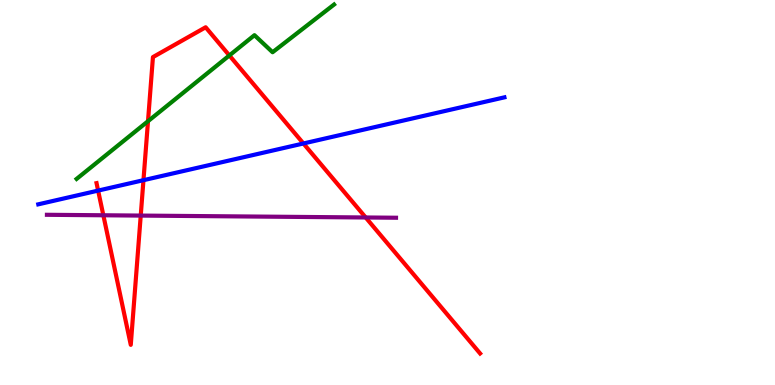[{'lines': ['blue', 'red'], 'intersections': [{'x': 1.27, 'y': 5.05}, {'x': 1.85, 'y': 5.32}, {'x': 3.92, 'y': 6.27}]}, {'lines': ['green', 'red'], 'intersections': [{'x': 1.91, 'y': 6.85}, {'x': 2.96, 'y': 8.56}]}, {'lines': ['purple', 'red'], 'intersections': [{'x': 1.33, 'y': 4.41}, {'x': 1.82, 'y': 4.4}, {'x': 4.72, 'y': 4.35}]}, {'lines': ['blue', 'green'], 'intersections': []}, {'lines': ['blue', 'purple'], 'intersections': []}, {'lines': ['green', 'purple'], 'intersections': []}]